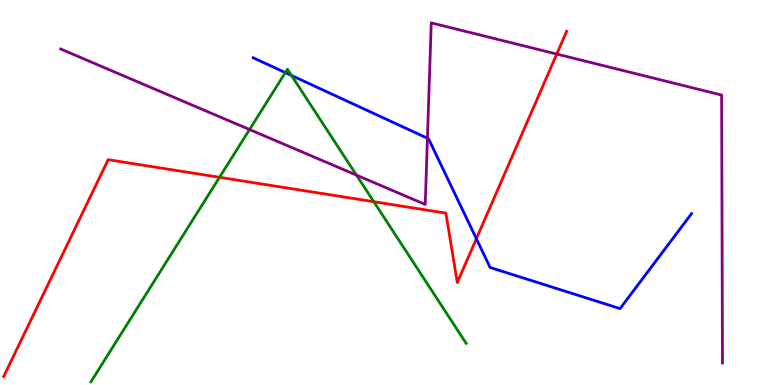[{'lines': ['blue', 'red'], 'intersections': [{'x': 6.15, 'y': 3.8}]}, {'lines': ['green', 'red'], 'intersections': [{'x': 2.83, 'y': 5.39}, {'x': 4.82, 'y': 4.76}]}, {'lines': ['purple', 'red'], 'intersections': [{'x': 7.18, 'y': 8.6}]}, {'lines': ['blue', 'green'], 'intersections': [{'x': 3.68, 'y': 8.11}, {'x': 3.76, 'y': 8.04}]}, {'lines': ['blue', 'purple'], 'intersections': [{'x': 5.52, 'y': 6.41}]}, {'lines': ['green', 'purple'], 'intersections': [{'x': 3.22, 'y': 6.64}, {'x': 4.6, 'y': 5.45}]}]